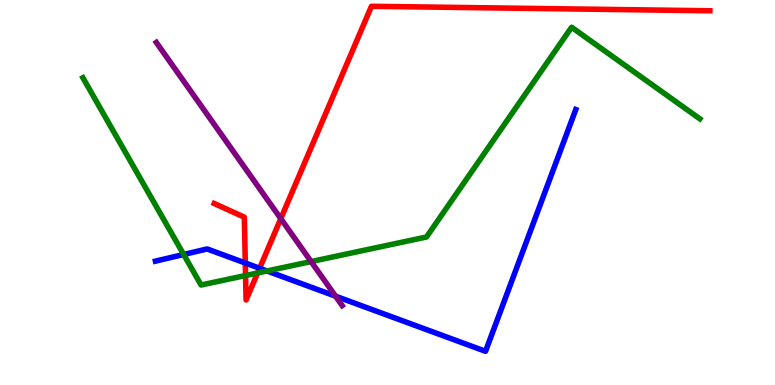[{'lines': ['blue', 'red'], 'intersections': [{'x': 3.17, 'y': 3.17}, {'x': 3.35, 'y': 3.03}]}, {'lines': ['green', 'red'], 'intersections': [{'x': 3.17, 'y': 2.84}, {'x': 3.32, 'y': 2.91}]}, {'lines': ['purple', 'red'], 'intersections': [{'x': 3.62, 'y': 4.32}]}, {'lines': ['blue', 'green'], 'intersections': [{'x': 2.37, 'y': 3.39}, {'x': 3.45, 'y': 2.96}]}, {'lines': ['blue', 'purple'], 'intersections': [{'x': 4.33, 'y': 2.31}]}, {'lines': ['green', 'purple'], 'intersections': [{'x': 4.01, 'y': 3.21}]}]